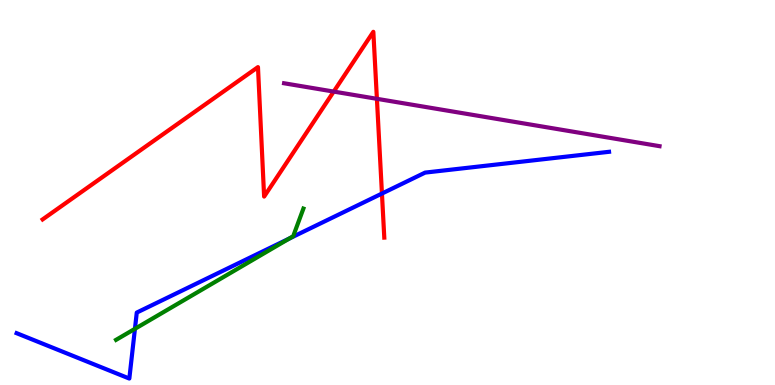[{'lines': ['blue', 'red'], 'intersections': [{'x': 4.93, 'y': 4.97}]}, {'lines': ['green', 'red'], 'intersections': []}, {'lines': ['purple', 'red'], 'intersections': [{'x': 4.31, 'y': 7.62}, {'x': 4.86, 'y': 7.43}]}, {'lines': ['blue', 'green'], 'intersections': [{'x': 1.74, 'y': 1.46}, {'x': 3.73, 'y': 3.8}]}, {'lines': ['blue', 'purple'], 'intersections': []}, {'lines': ['green', 'purple'], 'intersections': []}]